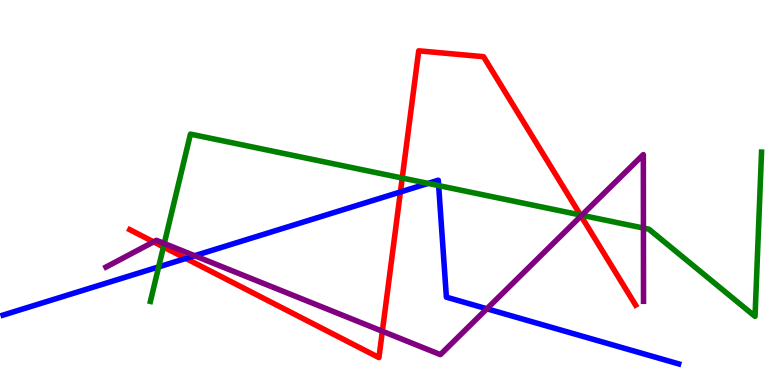[{'lines': ['blue', 'red'], 'intersections': [{'x': 2.4, 'y': 3.29}, {'x': 5.17, 'y': 5.01}]}, {'lines': ['green', 'red'], 'intersections': [{'x': 2.11, 'y': 3.59}, {'x': 5.19, 'y': 5.38}, {'x': 7.49, 'y': 4.42}]}, {'lines': ['purple', 'red'], 'intersections': [{'x': 1.98, 'y': 3.72}, {'x': 4.93, 'y': 1.4}, {'x': 7.5, 'y': 4.39}]}, {'lines': ['blue', 'green'], 'intersections': [{'x': 2.05, 'y': 3.07}, {'x': 5.52, 'y': 5.24}, {'x': 5.66, 'y': 5.18}]}, {'lines': ['blue', 'purple'], 'intersections': [{'x': 2.51, 'y': 3.36}, {'x': 6.28, 'y': 1.98}]}, {'lines': ['green', 'purple'], 'intersections': [{'x': 2.12, 'y': 3.68}, {'x': 7.51, 'y': 4.41}, {'x': 8.3, 'y': 4.08}]}]